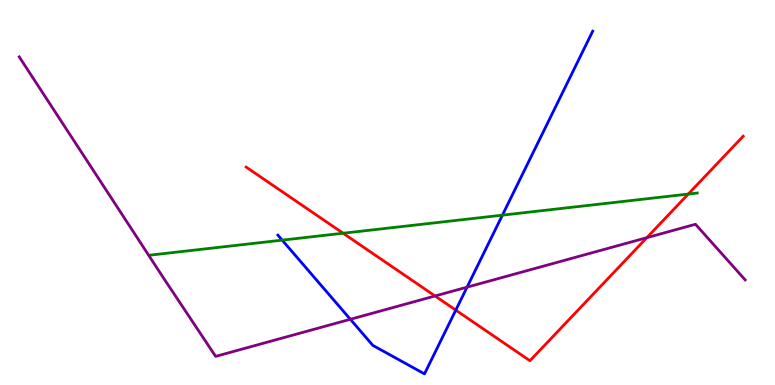[{'lines': ['blue', 'red'], 'intersections': [{'x': 5.88, 'y': 1.94}]}, {'lines': ['green', 'red'], 'intersections': [{'x': 4.43, 'y': 3.94}, {'x': 8.88, 'y': 4.96}]}, {'lines': ['purple', 'red'], 'intersections': [{'x': 5.61, 'y': 2.31}, {'x': 8.35, 'y': 3.83}]}, {'lines': ['blue', 'green'], 'intersections': [{'x': 3.64, 'y': 3.76}, {'x': 6.48, 'y': 4.41}]}, {'lines': ['blue', 'purple'], 'intersections': [{'x': 4.52, 'y': 1.71}, {'x': 6.03, 'y': 2.54}]}, {'lines': ['green', 'purple'], 'intersections': []}]